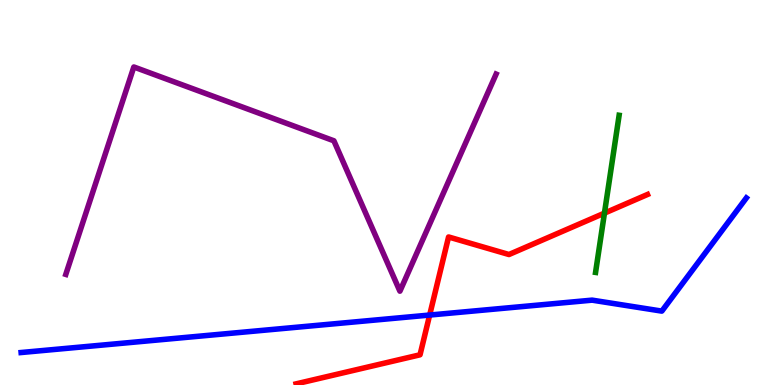[{'lines': ['blue', 'red'], 'intersections': [{'x': 5.54, 'y': 1.82}]}, {'lines': ['green', 'red'], 'intersections': [{'x': 7.8, 'y': 4.46}]}, {'lines': ['purple', 'red'], 'intersections': []}, {'lines': ['blue', 'green'], 'intersections': []}, {'lines': ['blue', 'purple'], 'intersections': []}, {'lines': ['green', 'purple'], 'intersections': []}]